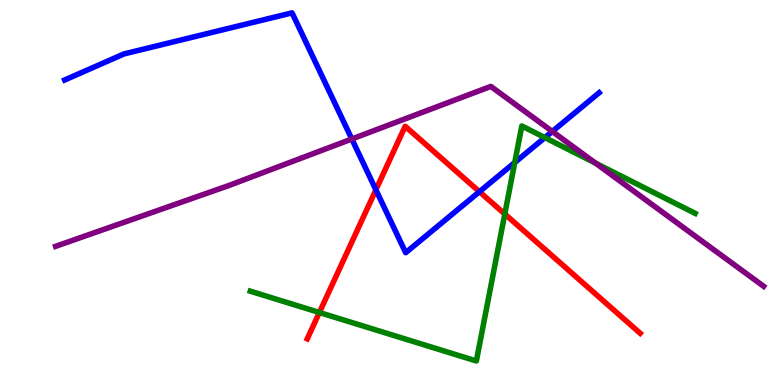[{'lines': ['blue', 'red'], 'intersections': [{'x': 4.85, 'y': 5.07}, {'x': 6.19, 'y': 5.02}]}, {'lines': ['green', 'red'], 'intersections': [{'x': 4.12, 'y': 1.88}, {'x': 6.51, 'y': 4.44}]}, {'lines': ['purple', 'red'], 'intersections': []}, {'lines': ['blue', 'green'], 'intersections': [{'x': 6.64, 'y': 5.78}, {'x': 7.03, 'y': 6.43}]}, {'lines': ['blue', 'purple'], 'intersections': [{'x': 4.54, 'y': 6.39}, {'x': 7.13, 'y': 6.59}]}, {'lines': ['green', 'purple'], 'intersections': [{'x': 7.68, 'y': 5.76}]}]